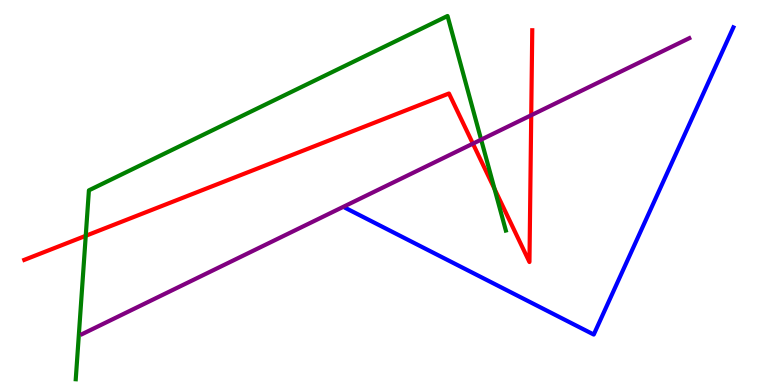[{'lines': ['blue', 'red'], 'intersections': []}, {'lines': ['green', 'red'], 'intersections': [{'x': 1.11, 'y': 3.88}, {'x': 6.38, 'y': 5.09}]}, {'lines': ['purple', 'red'], 'intersections': [{'x': 6.1, 'y': 6.27}, {'x': 6.85, 'y': 7.01}]}, {'lines': ['blue', 'green'], 'intersections': []}, {'lines': ['blue', 'purple'], 'intersections': []}, {'lines': ['green', 'purple'], 'intersections': [{'x': 6.21, 'y': 6.37}]}]